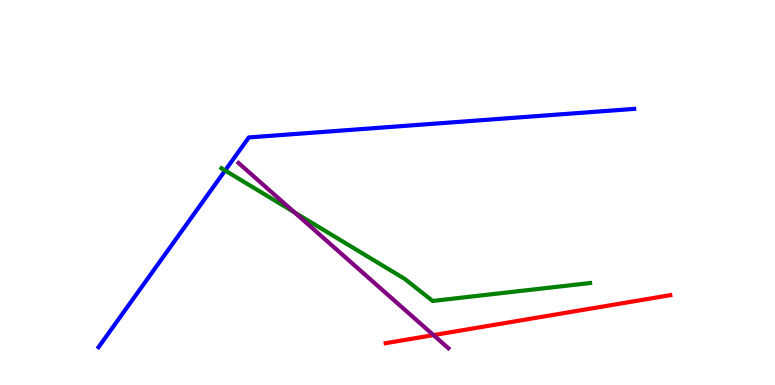[{'lines': ['blue', 'red'], 'intersections': []}, {'lines': ['green', 'red'], 'intersections': []}, {'lines': ['purple', 'red'], 'intersections': [{'x': 5.59, 'y': 1.3}]}, {'lines': ['blue', 'green'], 'intersections': [{'x': 2.9, 'y': 5.57}]}, {'lines': ['blue', 'purple'], 'intersections': []}, {'lines': ['green', 'purple'], 'intersections': [{'x': 3.8, 'y': 4.48}]}]